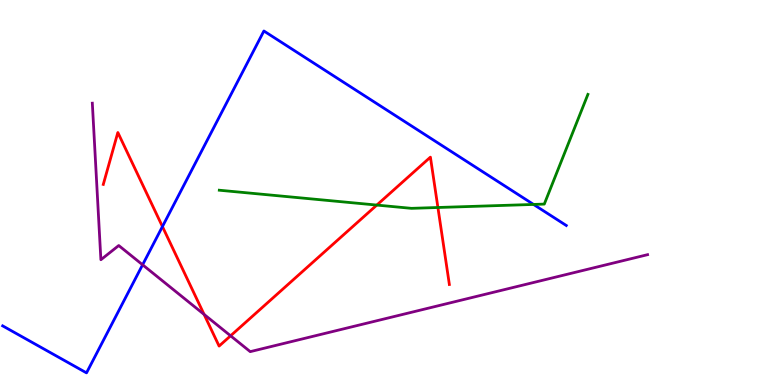[{'lines': ['blue', 'red'], 'intersections': [{'x': 2.1, 'y': 4.12}]}, {'lines': ['green', 'red'], 'intersections': [{'x': 4.86, 'y': 4.67}, {'x': 5.65, 'y': 4.61}]}, {'lines': ['purple', 'red'], 'intersections': [{'x': 2.63, 'y': 1.83}, {'x': 2.98, 'y': 1.28}]}, {'lines': ['blue', 'green'], 'intersections': [{'x': 6.88, 'y': 4.69}]}, {'lines': ['blue', 'purple'], 'intersections': [{'x': 1.84, 'y': 3.12}]}, {'lines': ['green', 'purple'], 'intersections': []}]